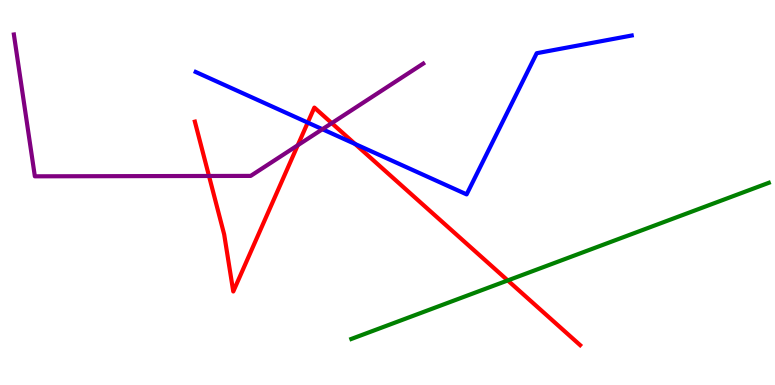[{'lines': ['blue', 'red'], 'intersections': [{'x': 3.97, 'y': 6.82}, {'x': 4.58, 'y': 6.26}]}, {'lines': ['green', 'red'], 'intersections': [{'x': 6.55, 'y': 2.72}]}, {'lines': ['purple', 'red'], 'intersections': [{'x': 2.7, 'y': 5.43}, {'x': 3.84, 'y': 6.23}, {'x': 4.28, 'y': 6.8}]}, {'lines': ['blue', 'green'], 'intersections': []}, {'lines': ['blue', 'purple'], 'intersections': [{'x': 4.16, 'y': 6.64}]}, {'lines': ['green', 'purple'], 'intersections': []}]